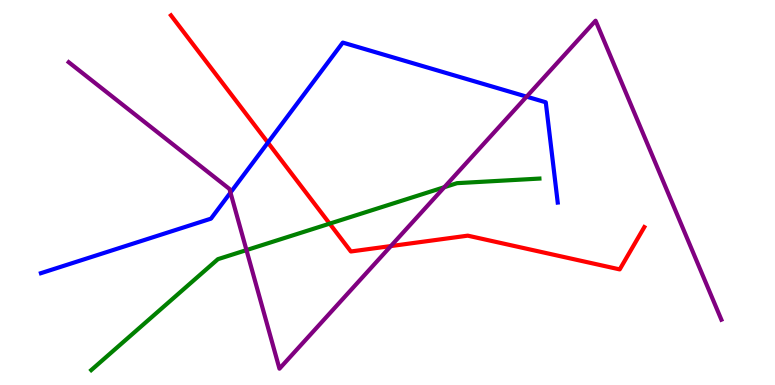[{'lines': ['blue', 'red'], 'intersections': [{'x': 3.46, 'y': 6.3}]}, {'lines': ['green', 'red'], 'intersections': [{'x': 4.25, 'y': 4.19}]}, {'lines': ['purple', 'red'], 'intersections': [{'x': 5.04, 'y': 3.61}]}, {'lines': ['blue', 'green'], 'intersections': []}, {'lines': ['blue', 'purple'], 'intersections': [{'x': 2.97, 'y': 5.0}, {'x': 6.79, 'y': 7.49}]}, {'lines': ['green', 'purple'], 'intersections': [{'x': 3.18, 'y': 3.5}, {'x': 5.73, 'y': 5.14}]}]